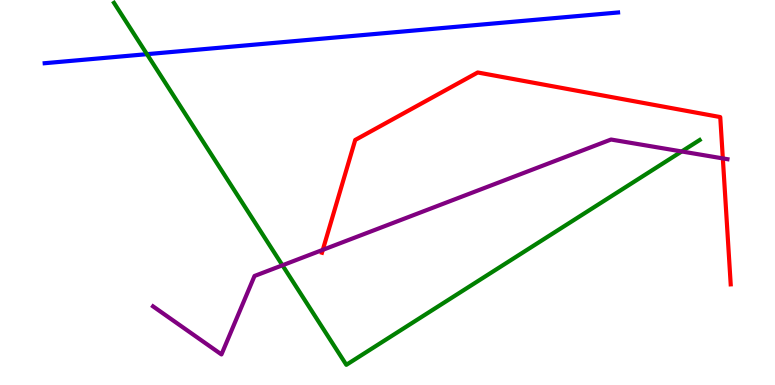[{'lines': ['blue', 'red'], 'intersections': []}, {'lines': ['green', 'red'], 'intersections': []}, {'lines': ['purple', 'red'], 'intersections': [{'x': 4.17, 'y': 3.51}, {'x': 9.33, 'y': 5.89}]}, {'lines': ['blue', 'green'], 'intersections': [{'x': 1.9, 'y': 8.59}]}, {'lines': ['blue', 'purple'], 'intersections': []}, {'lines': ['green', 'purple'], 'intersections': [{'x': 3.64, 'y': 3.11}, {'x': 8.8, 'y': 6.07}]}]